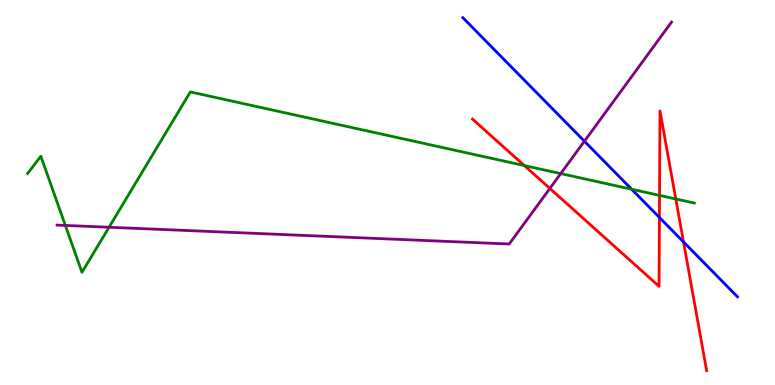[{'lines': ['blue', 'red'], 'intersections': [{'x': 8.51, 'y': 4.35}, {'x': 8.82, 'y': 3.72}]}, {'lines': ['green', 'red'], 'intersections': [{'x': 6.77, 'y': 5.7}, {'x': 8.51, 'y': 4.93}, {'x': 8.72, 'y': 4.83}]}, {'lines': ['purple', 'red'], 'intersections': [{'x': 7.1, 'y': 5.11}]}, {'lines': ['blue', 'green'], 'intersections': [{'x': 8.15, 'y': 5.08}]}, {'lines': ['blue', 'purple'], 'intersections': [{'x': 7.54, 'y': 6.33}]}, {'lines': ['green', 'purple'], 'intersections': [{'x': 0.843, 'y': 4.14}, {'x': 1.41, 'y': 4.1}, {'x': 7.24, 'y': 5.49}]}]